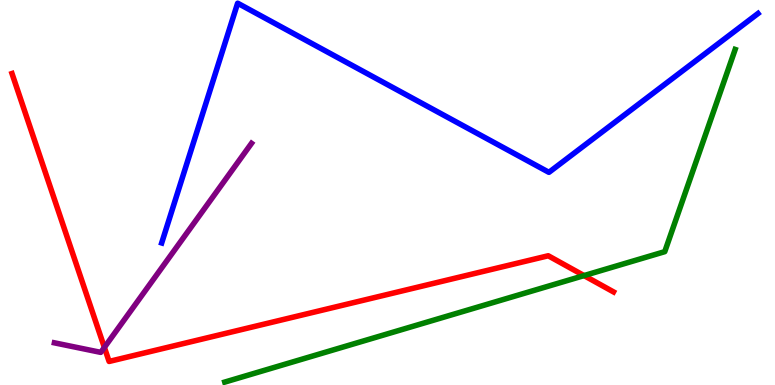[{'lines': ['blue', 'red'], 'intersections': []}, {'lines': ['green', 'red'], 'intersections': [{'x': 7.54, 'y': 2.84}]}, {'lines': ['purple', 'red'], 'intersections': [{'x': 1.35, 'y': 0.977}]}, {'lines': ['blue', 'green'], 'intersections': []}, {'lines': ['blue', 'purple'], 'intersections': []}, {'lines': ['green', 'purple'], 'intersections': []}]